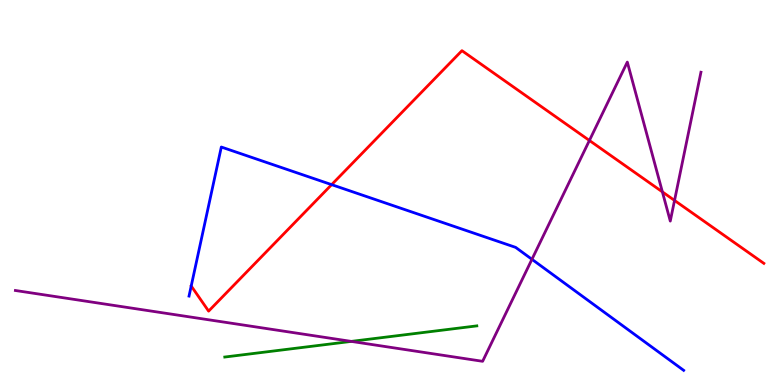[{'lines': ['blue', 'red'], 'intersections': [{'x': 4.28, 'y': 5.2}]}, {'lines': ['green', 'red'], 'intersections': []}, {'lines': ['purple', 'red'], 'intersections': [{'x': 7.61, 'y': 6.35}, {'x': 8.55, 'y': 5.02}, {'x': 8.7, 'y': 4.79}]}, {'lines': ['blue', 'green'], 'intersections': []}, {'lines': ['blue', 'purple'], 'intersections': [{'x': 6.86, 'y': 3.26}]}, {'lines': ['green', 'purple'], 'intersections': [{'x': 4.53, 'y': 1.13}]}]